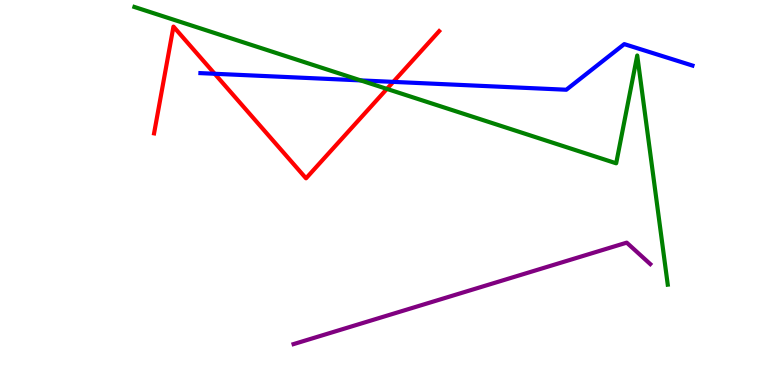[{'lines': ['blue', 'red'], 'intersections': [{'x': 2.77, 'y': 8.08}, {'x': 5.07, 'y': 7.87}]}, {'lines': ['green', 'red'], 'intersections': [{'x': 4.99, 'y': 7.69}]}, {'lines': ['purple', 'red'], 'intersections': []}, {'lines': ['blue', 'green'], 'intersections': [{'x': 4.65, 'y': 7.91}]}, {'lines': ['blue', 'purple'], 'intersections': []}, {'lines': ['green', 'purple'], 'intersections': []}]